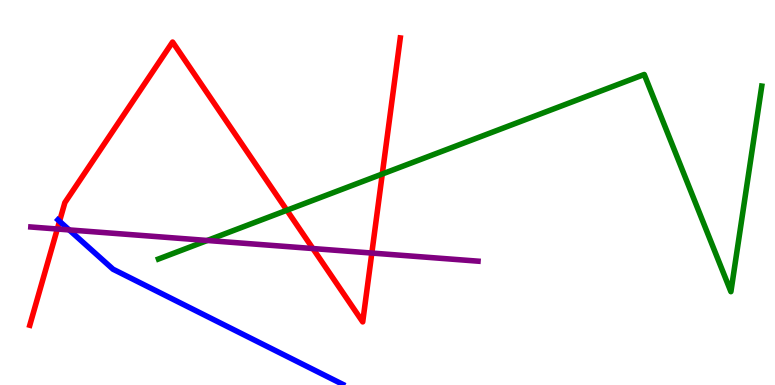[{'lines': ['blue', 'red'], 'intersections': [{'x': 0.768, 'y': 4.25}]}, {'lines': ['green', 'red'], 'intersections': [{'x': 3.7, 'y': 4.54}, {'x': 4.93, 'y': 5.48}]}, {'lines': ['purple', 'red'], 'intersections': [{'x': 0.74, 'y': 4.05}, {'x': 4.04, 'y': 3.54}, {'x': 4.8, 'y': 3.43}]}, {'lines': ['blue', 'green'], 'intersections': []}, {'lines': ['blue', 'purple'], 'intersections': [{'x': 0.893, 'y': 4.03}]}, {'lines': ['green', 'purple'], 'intersections': [{'x': 2.67, 'y': 3.75}]}]